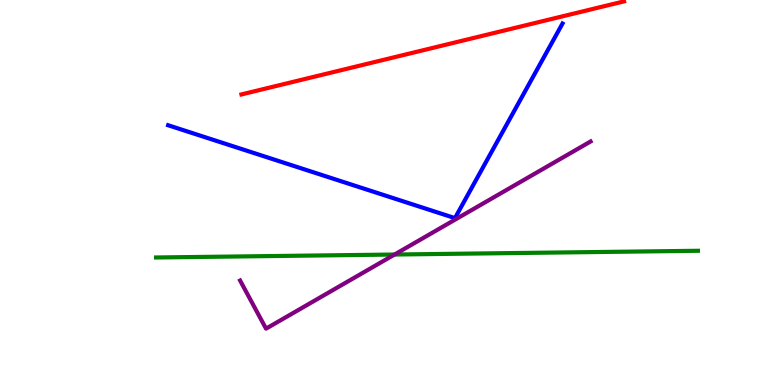[{'lines': ['blue', 'red'], 'intersections': []}, {'lines': ['green', 'red'], 'intersections': []}, {'lines': ['purple', 'red'], 'intersections': []}, {'lines': ['blue', 'green'], 'intersections': []}, {'lines': ['blue', 'purple'], 'intersections': []}, {'lines': ['green', 'purple'], 'intersections': [{'x': 5.09, 'y': 3.39}]}]